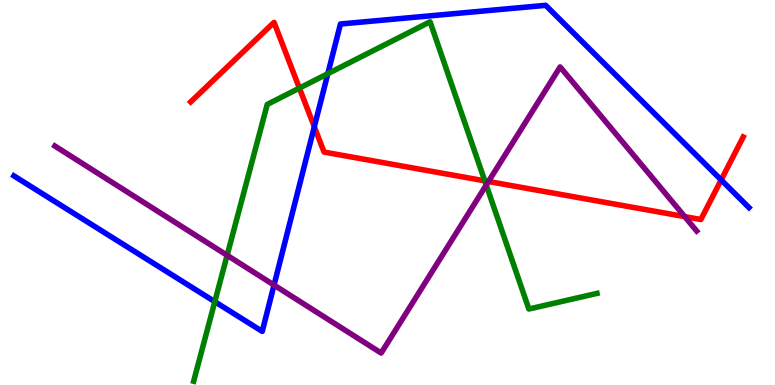[{'lines': ['blue', 'red'], 'intersections': [{'x': 4.06, 'y': 6.71}, {'x': 9.31, 'y': 5.33}]}, {'lines': ['green', 'red'], 'intersections': [{'x': 3.86, 'y': 7.71}, {'x': 6.26, 'y': 5.3}]}, {'lines': ['purple', 'red'], 'intersections': [{'x': 6.3, 'y': 5.29}, {'x': 8.84, 'y': 4.37}]}, {'lines': ['blue', 'green'], 'intersections': [{'x': 2.77, 'y': 2.16}, {'x': 4.23, 'y': 8.09}]}, {'lines': ['blue', 'purple'], 'intersections': [{'x': 3.54, 'y': 2.6}]}, {'lines': ['green', 'purple'], 'intersections': [{'x': 2.93, 'y': 3.37}, {'x': 6.27, 'y': 5.19}]}]